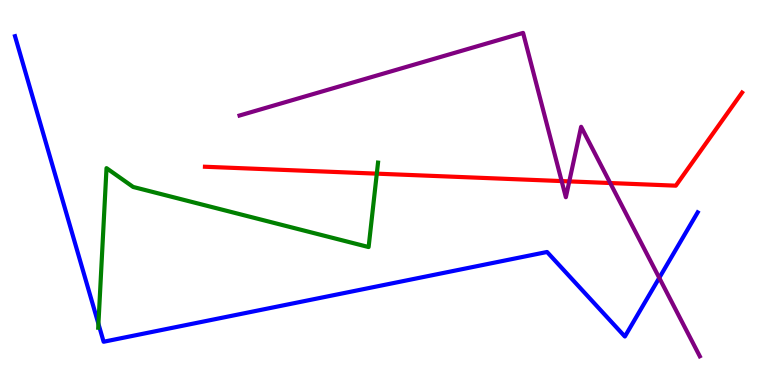[{'lines': ['blue', 'red'], 'intersections': []}, {'lines': ['green', 'red'], 'intersections': [{'x': 4.86, 'y': 5.49}]}, {'lines': ['purple', 'red'], 'intersections': [{'x': 7.25, 'y': 5.3}, {'x': 7.35, 'y': 5.29}, {'x': 7.87, 'y': 5.25}]}, {'lines': ['blue', 'green'], 'intersections': [{'x': 1.27, 'y': 1.59}]}, {'lines': ['blue', 'purple'], 'intersections': [{'x': 8.51, 'y': 2.78}]}, {'lines': ['green', 'purple'], 'intersections': []}]